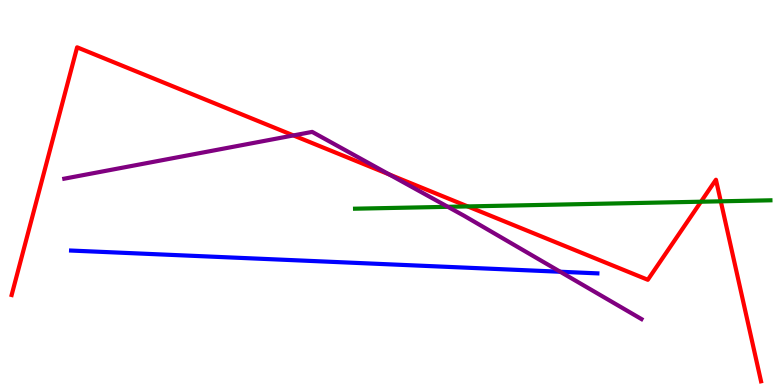[{'lines': ['blue', 'red'], 'intersections': []}, {'lines': ['green', 'red'], 'intersections': [{'x': 6.04, 'y': 4.64}, {'x': 9.04, 'y': 4.76}, {'x': 9.3, 'y': 4.77}]}, {'lines': ['purple', 'red'], 'intersections': [{'x': 3.79, 'y': 6.48}, {'x': 5.02, 'y': 5.47}]}, {'lines': ['blue', 'green'], 'intersections': []}, {'lines': ['blue', 'purple'], 'intersections': [{'x': 7.23, 'y': 2.94}]}, {'lines': ['green', 'purple'], 'intersections': [{'x': 5.78, 'y': 4.63}]}]